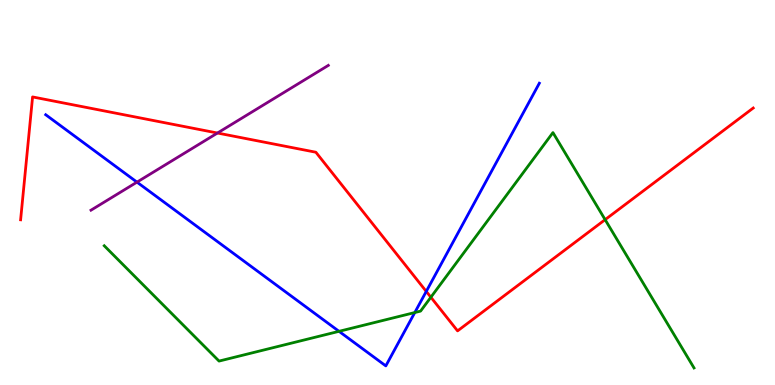[{'lines': ['blue', 'red'], 'intersections': [{'x': 5.5, 'y': 2.43}]}, {'lines': ['green', 'red'], 'intersections': [{'x': 5.56, 'y': 2.28}, {'x': 7.81, 'y': 4.29}]}, {'lines': ['purple', 'red'], 'intersections': [{'x': 2.81, 'y': 6.54}]}, {'lines': ['blue', 'green'], 'intersections': [{'x': 4.37, 'y': 1.39}, {'x': 5.35, 'y': 1.88}]}, {'lines': ['blue', 'purple'], 'intersections': [{'x': 1.77, 'y': 5.27}]}, {'lines': ['green', 'purple'], 'intersections': []}]